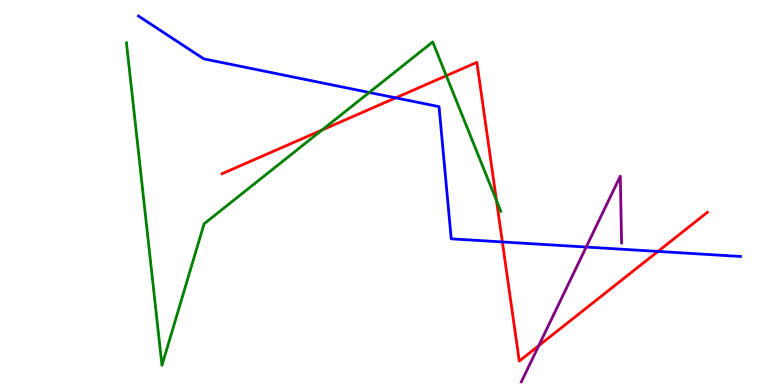[{'lines': ['blue', 'red'], 'intersections': [{'x': 5.11, 'y': 7.46}, {'x': 6.48, 'y': 3.72}, {'x': 8.49, 'y': 3.47}]}, {'lines': ['green', 'red'], 'intersections': [{'x': 4.15, 'y': 6.62}, {'x': 5.76, 'y': 8.03}, {'x': 6.41, 'y': 4.79}]}, {'lines': ['purple', 'red'], 'intersections': [{'x': 6.95, 'y': 1.02}]}, {'lines': ['blue', 'green'], 'intersections': [{'x': 4.76, 'y': 7.6}]}, {'lines': ['blue', 'purple'], 'intersections': [{'x': 7.56, 'y': 3.58}]}, {'lines': ['green', 'purple'], 'intersections': []}]